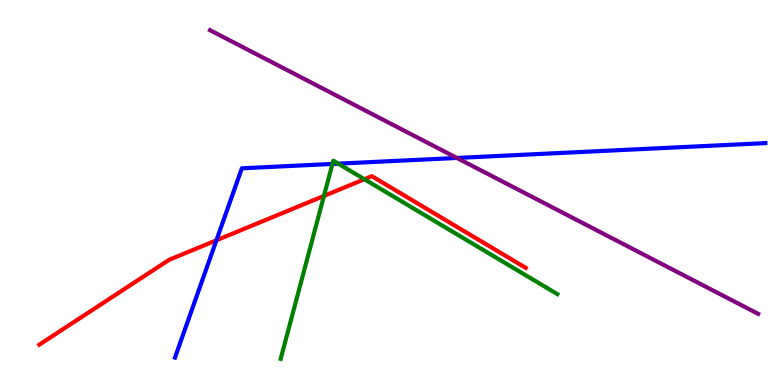[{'lines': ['blue', 'red'], 'intersections': [{'x': 2.79, 'y': 3.76}]}, {'lines': ['green', 'red'], 'intersections': [{'x': 4.18, 'y': 4.91}, {'x': 4.7, 'y': 5.34}]}, {'lines': ['purple', 'red'], 'intersections': []}, {'lines': ['blue', 'green'], 'intersections': [{'x': 4.29, 'y': 5.74}, {'x': 4.36, 'y': 5.75}]}, {'lines': ['blue', 'purple'], 'intersections': [{'x': 5.9, 'y': 5.9}]}, {'lines': ['green', 'purple'], 'intersections': []}]